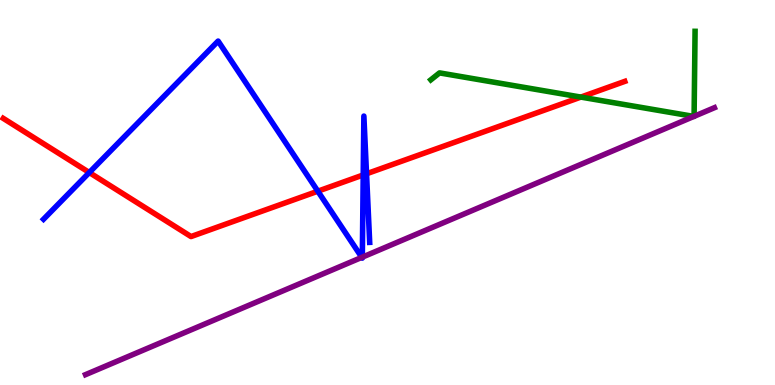[{'lines': ['blue', 'red'], 'intersections': [{'x': 1.15, 'y': 5.52}, {'x': 4.1, 'y': 5.03}, {'x': 4.69, 'y': 5.46}, {'x': 4.73, 'y': 5.49}]}, {'lines': ['green', 'red'], 'intersections': [{'x': 7.5, 'y': 7.48}]}, {'lines': ['purple', 'red'], 'intersections': []}, {'lines': ['blue', 'green'], 'intersections': []}, {'lines': ['blue', 'purple'], 'intersections': [{'x': 4.67, 'y': 3.31}, {'x': 4.67, 'y': 3.32}]}, {'lines': ['green', 'purple'], 'intersections': [{'x': 8.95, 'y': 6.98}, {'x': 8.96, 'y': 6.98}]}]